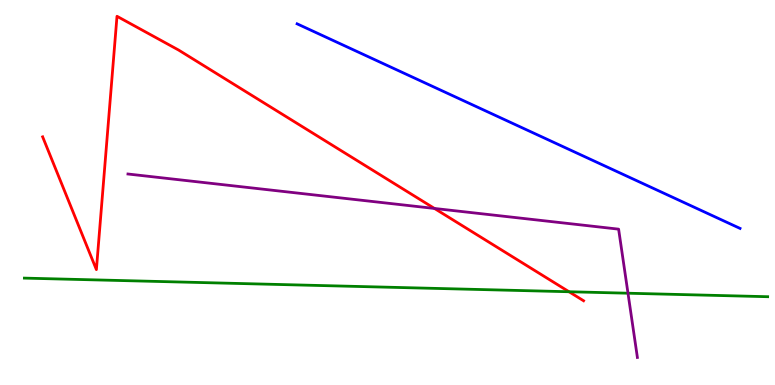[{'lines': ['blue', 'red'], 'intersections': []}, {'lines': ['green', 'red'], 'intersections': [{'x': 7.34, 'y': 2.42}]}, {'lines': ['purple', 'red'], 'intersections': [{'x': 5.61, 'y': 4.59}]}, {'lines': ['blue', 'green'], 'intersections': []}, {'lines': ['blue', 'purple'], 'intersections': []}, {'lines': ['green', 'purple'], 'intersections': [{'x': 8.1, 'y': 2.38}]}]